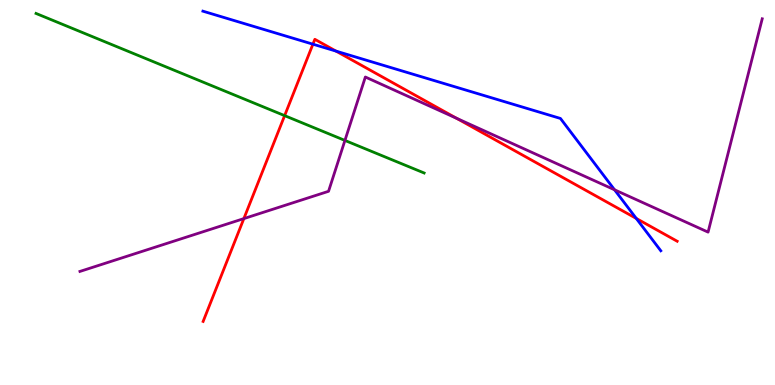[{'lines': ['blue', 'red'], 'intersections': [{'x': 4.04, 'y': 8.85}, {'x': 4.34, 'y': 8.67}, {'x': 8.21, 'y': 4.33}]}, {'lines': ['green', 'red'], 'intersections': [{'x': 3.67, 'y': 7.0}]}, {'lines': ['purple', 'red'], 'intersections': [{'x': 3.15, 'y': 4.32}, {'x': 5.89, 'y': 6.93}]}, {'lines': ['blue', 'green'], 'intersections': []}, {'lines': ['blue', 'purple'], 'intersections': [{'x': 7.93, 'y': 5.07}]}, {'lines': ['green', 'purple'], 'intersections': [{'x': 4.45, 'y': 6.35}]}]